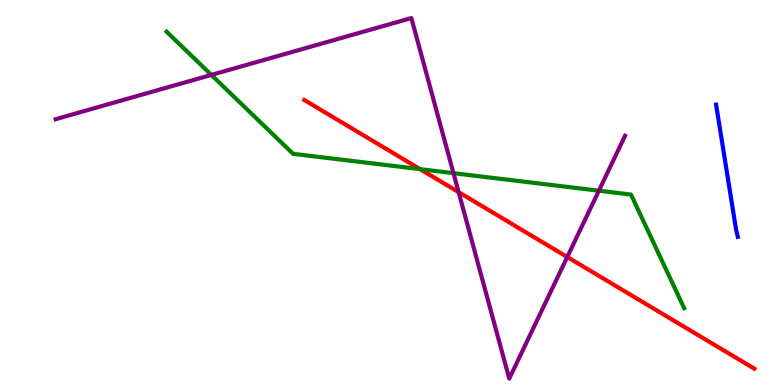[{'lines': ['blue', 'red'], 'intersections': []}, {'lines': ['green', 'red'], 'intersections': [{'x': 5.42, 'y': 5.61}]}, {'lines': ['purple', 'red'], 'intersections': [{'x': 5.92, 'y': 5.01}, {'x': 7.32, 'y': 3.32}]}, {'lines': ['blue', 'green'], 'intersections': []}, {'lines': ['blue', 'purple'], 'intersections': []}, {'lines': ['green', 'purple'], 'intersections': [{'x': 2.73, 'y': 8.05}, {'x': 5.85, 'y': 5.5}, {'x': 7.73, 'y': 5.05}]}]